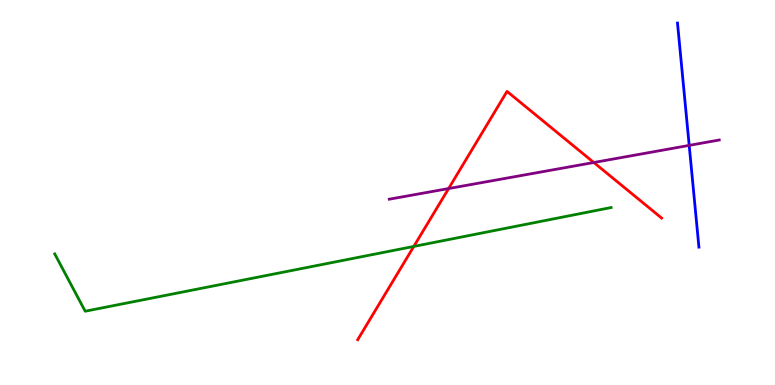[{'lines': ['blue', 'red'], 'intersections': []}, {'lines': ['green', 'red'], 'intersections': [{'x': 5.34, 'y': 3.6}]}, {'lines': ['purple', 'red'], 'intersections': [{'x': 5.79, 'y': 5.1}, {'x': 7.66, 'y': 5.78}]}, {'lines': ['blue', 'green'], 'intersections': []}, {'lines': ['blue', 'purple'], 'intersections': [{'x': 8.89, 'y': 6.22}]}, {'lines': ['green', 'purple'], 'intersections': []}]